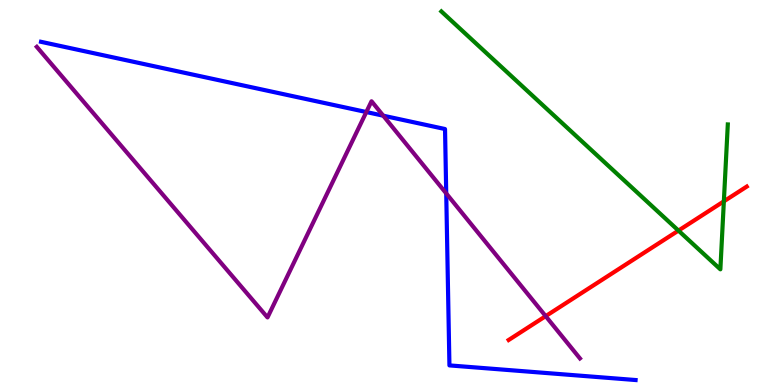[{'lines': ['blue', 'red'], 'intersections': []}, {'lines': ['green', 'red'], 'intersections': [{'x': 8.75, 'y': 4.01}, {'x': 9.34, 'y': 4.77}]}, {'lines': ['purple', 'red'], 'intersections': [{'x': 7.04, 'y': 1.79}]}, {'lines': ['blue', 'green'], 'intersections': []}, {'lines': ['blue', 'purple'], 'intersections': [{'x': 4.73, 'y': 7.09}, {'x': 4.95, 'y': 7.0}, {'x': 5.76, 'y': 4.98}]}, {'lines': ['green', 'purple'], 'intersections': []}]